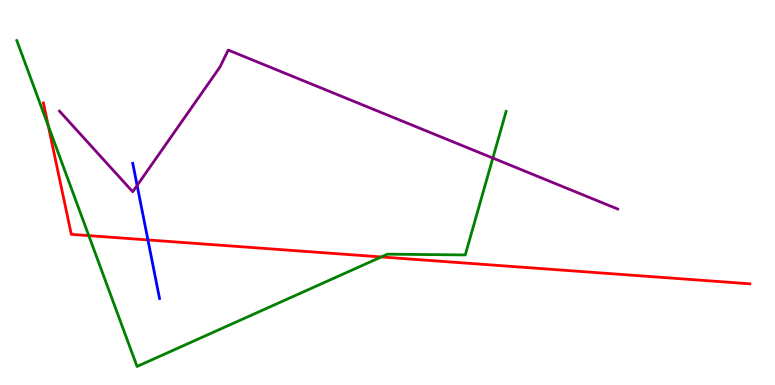[{'lines': ['blue', 'red'], 'intersections': [{'x': 1.91, 'y': 3.77}]}, {'lines': ['green', 'red'], 'intersections': [{'x': 0.622, 'y': 6.73}, {'x': 1.15, 'y': 3.88}, {'x': 4.92, 'y': 3.33}]}, {'lines': ['purple', 'red'], 'intersections': []}, {'lines': ['blue', 'green'], 'intersections': []}, {'lines': ['blue', 'purple'], 'intersections': [{'x': 1.77, 'y': 5.18}]}, {'lines': ['green', 'purple'], 'intersections': [{'x': 6.36, 'y': 5.89}]}]